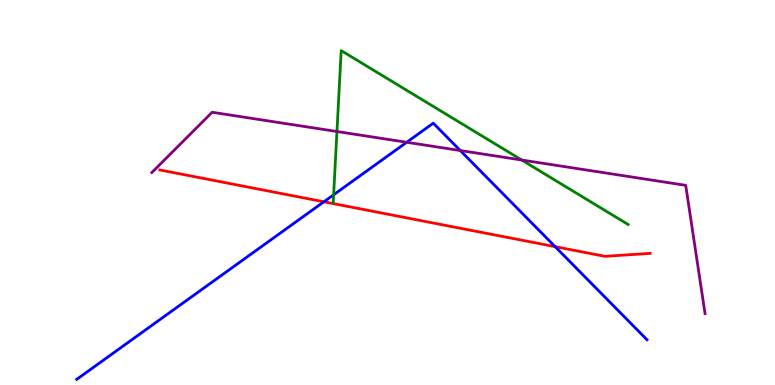[{'lines': ['blue', 'red'], 'intersections': [{'x': 4.18, 'y': 4.76}, {'x': 7.16, 'y': 3.59}]}, {'lines': ['green', 'red'], 'intersections': []}, {'lines': ['purple', 'red'], 'intersections': []}, {'lines': ['blue', 'green'], 'intersections': [{'x': 4.3, 'y': 4.94}]}, {'lines': ['blue', 'purple'], 'intersections': [{'x': 5.25, 'y': 6.3}, {'x': 5.94, 'y': 6.09}]}, {'lines': ['green', 'purple'], 'intersections': [{'x': 4.35, 'y': 6.58}, {'x': 6.73, 'y': 5.84}]}]